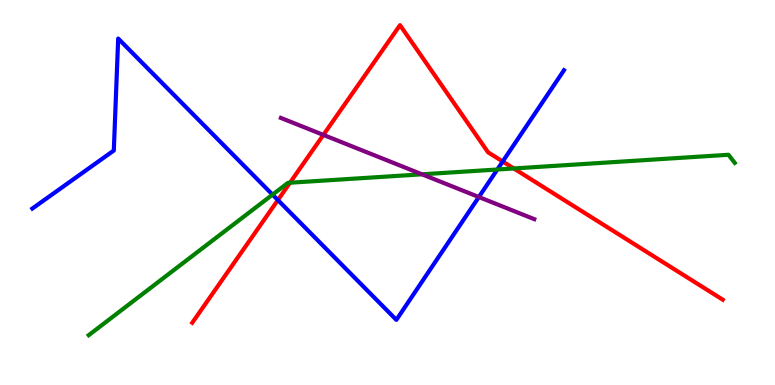[{'lines': ['blue', 'red'], 'intersections': [{'x': 3.59, 'y': 4.8}, {'x': 6.49, 'y': 5.81}]}, {'lines': ['green', 'red'], 'intersections': [{'x': 3.74, 'y': 5.25}, {'x': 6.63, 'y': 5.62}]}, {'lines': ['purple', 'red'], 'intersections': [{'x': 4.17, 'y': 6.5}]}, {'lines': ['blue', 'green'], 'intersections': [{'x': 3.52, 'y': 4.94}, {'x': 6.42, 'y': 5.6}]}, {'lines': ['blue', 'purple'], 'intersections': [{'x': 6.18, 'y': 4.88}]}, {'lines': ['green', 'purple'], 'intersections': [{'x': 5.45, 'y': 5.47}]}]